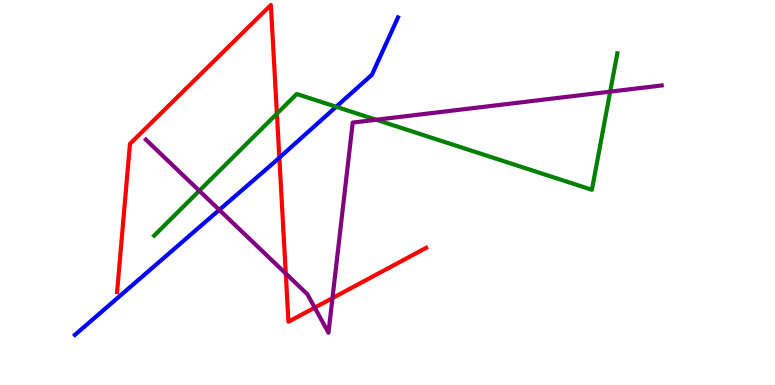[{'lines': ['blue', 'red'], 'intersections': [{'x': 3.6, 'y': 5.9}]}, {'lines': ['green', 'red'], 'intersections': [{'x': 3.57, 'y': 7.05}]}, {'lines': ['purple', 'red'], 'intersections': [{'x': 3.69, 'y': 2.89}, {'x': 4.06, 'y': 2.01}, {'x': 4.29, 'y': 2.26}]}, {'lines': ['blue', 'green'], 'intersections': [{'x': 4.34, 'y': 7.23}]}, {'lines': ['blue', 'purple'], 'intersections': [{'x': 2.83, 'y': 4.55}]}, {'lines': ['green', 'purple'], 'intersections': [{'x': 2.57, 'y': 5.04}, {'x': 4.85, 'y': 6.89}, {'x': 7.87, 'y': 7.62}]}]